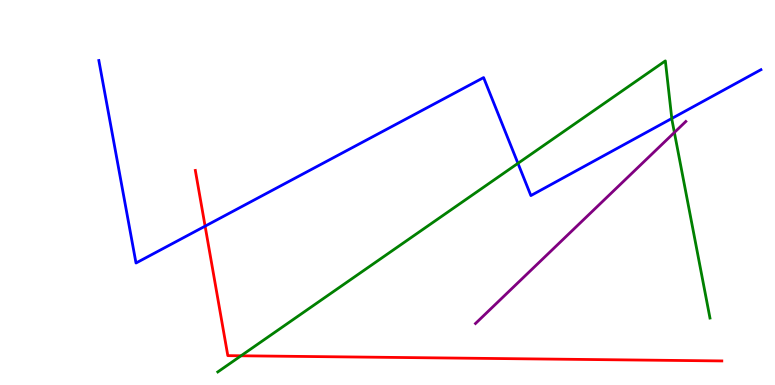[{'lines': ['blue', 'red'], 'intersections': [{'x': 2.65, 'y': 4.13}]}, {'lines': ['green', 'red'], 'intersections': [{'x': 3.11, 'y': 0.759}]}, {'lines': ['purple', 'red'], 'intersections': []}, {'lines': ['blue', 'green'], 'intersections': [{'x': 6.68, 'y': 5.76}, {'x': 8.67, 'y': 6.92}]}, {'lines': ['blue', 'purple'], 'intersections': []}, {'lines': ['green', 'purple'], 'intersections': [{'x': 8.7, 'y': 6.56}]}]